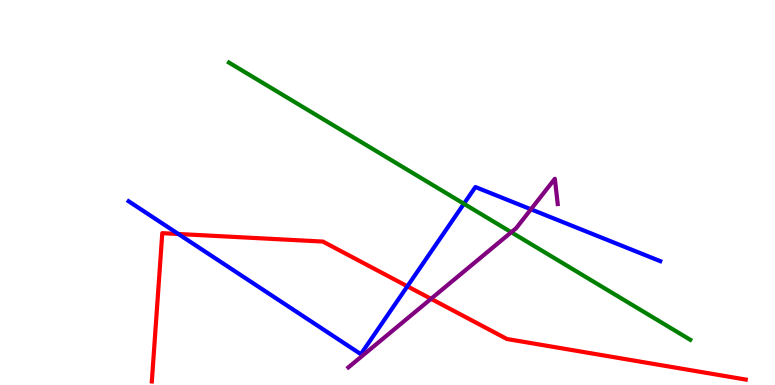[{'lines': ['blue', 'red'], 'intersections': [{'x': 2.3, 'y': 3.92}, {'x': 5.26, 'y': 2.56}]}, {'lines': ['green', 'red'], 'intersections': []}, {'lines': ['purple', 'red'], 'intersections': [{'x': 5.56, 'y': 2.24}]}, {'lines': ['blue', 'green'], 'intersections': [{'x': 5.99, 'y': 4.71}]}, {'lines': ['blue', 'purple'], 'intersections': [{'x': 6.85, 'y': 4.56}]}, {'lines': ['green', 'purple'], 'intersections': [{'x': 6.6, 'y': 3.97}]}]